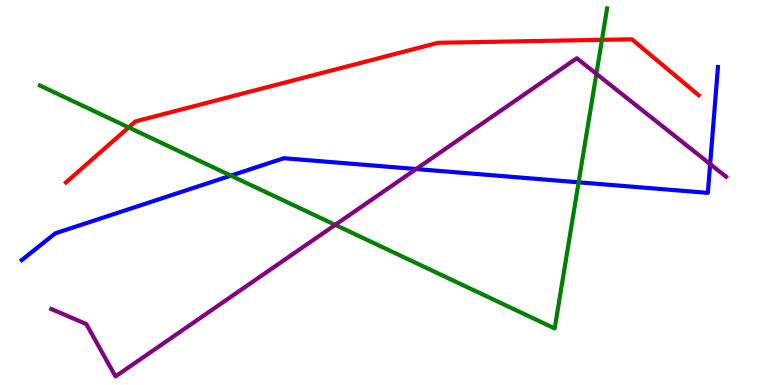[{'lines': ['blue', 'red'], 'intersections': []}, {'lines': ['green', 'red'], 'intersections': [{'x': 1.66, 'y': 6.69}, {'x': 7.77, 'y': 8.97}]}, {'lines': ['purple', 'red'], 'intersections': []}, {'lines': ['blue', 'green'], 'intersections': [{'x': 2.98, 'y': 5.44}, {'x': 7.47, 'y': 5.26}]}, {'lines': ['blue', 'purple'], 'intersections': [{'x': 5.37, 'y': 5.61}, {'x': 9.16, 'y': 5.74}]}, {'lines': ['green', 'purple'], 'intersections': [{'x': 4.33, 'y': 4.16}, {'x': 7.7, 'y': 8.08}]}]